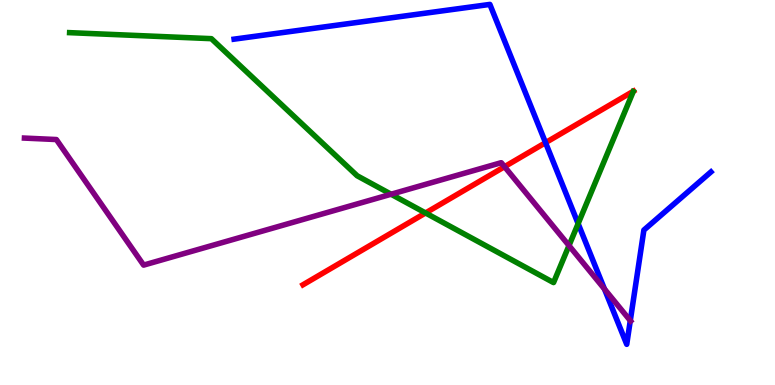[{'lines': ['blue', 'red'], 'intersections': [{'x': 7.04, 'y': 6.29}]}, {'lines': ['green', 'red'], 'intersections': [{'x': 5.49, 'y': 4.47}]}, {'lines': ['purple', 'red'], 'intersections': [{'x': 6.51, 'y': 5.67}]}, {'lines': ['blue', 'green'], 'intersections': [{'x': 7.46, 'y': 4.19}]}, {'lines': ['blue', 'purple'], 'intersections': [{'x': 7.8, 'y': 2.49}, {'x': 8.13, 'y': 1.67}]}, {'lines': ['green', 'purple'], 'intersections': [{'x': 5.05, 'y': 4.96}, {'x': 7.34, 'y': 3.62}]}]